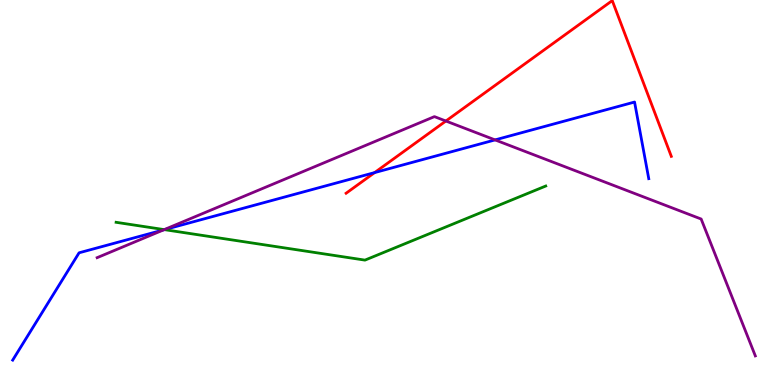[{'lines': ['blue', 'red'], 'intersections': [{'x': 4.83, 'y': 5.52}]}, {'lines': ['green', 'red'], 'intersections': []}, {'lines': ['purple', 'red'], 'intersections': [{'x': 5.75, 'y': 6.86}]}, {'lines': ['blue', 'green'], 'intersections': [{'x': 2.12, 'y': 4.04}]}, {'lines': ['blue', 'purple'], 'intersections': [{'x': 2.11, 'y': 4.03}, {'x': 6.39, 'y': 6.37}]}, {'lines': ['green', 'purple'], 'intersections': [{'x': 2.12, 'y': 4.04}]}]